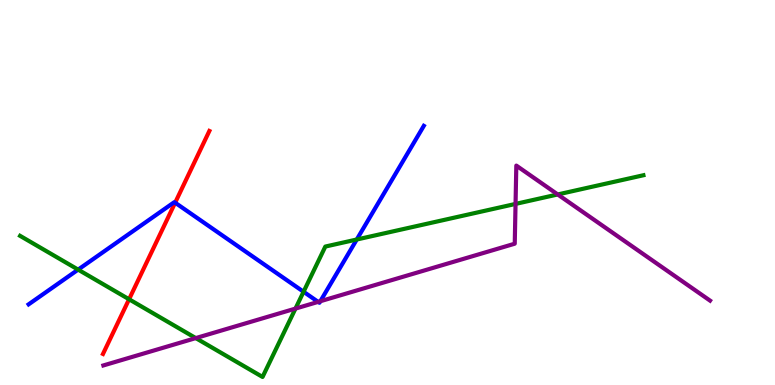[{'lines': ['blue', 'red'], 'intersections': [{'x': 2.26, 'y': 4.74}]}, {'lines': ['green', 'red'], 'intersections': [{'x': 1.67, 'y': 2.23}]}, {'lines': ['purple', 'red'], 'intersections': []}, {'lines': ['blue', 'green'], 'intersections': [{'x': 1.01, 'y': 3.0}, {'x': 3.92, 'y': 2.42}, {'x': 4.6, 'y': 3.78}]}, {'lines': ['blue', 'purple'], 'intersections': [{'x': 4.11, 'y': 2.16}, {'x': 4.13, 'y': 2.18}]}, {'lines': ['green', 'purple'], 'intersections': [{'x': 2.53, 'y': 1.22}, {'x': 3.81, 'y': 1.98}, {'x': 6.65, 'y': 4.7}, {'x': 7.2, 'y': 4.95}]}]